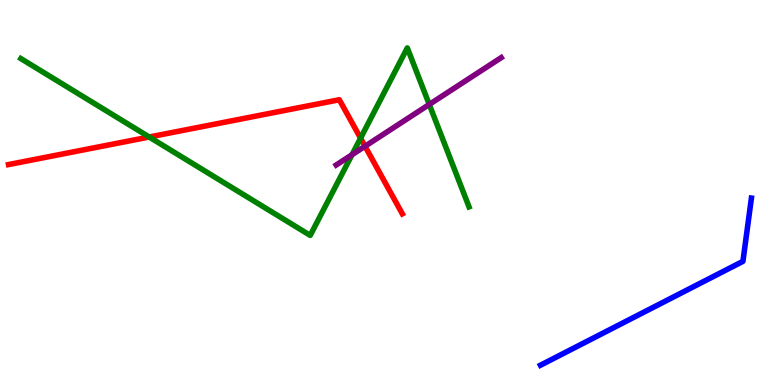[{'lines': ['blue', 'red'], 'intersections': []}, {'lines': ['green', 'red'], 'intersections': [{'x': 1.93, 'y': 6.44}, {'x': 4.65, 'y': 6.41}]}, {'lines': ['purple', 'red'], 'intersections': [{'x': 4.71, 'y': 6.2}]}, {'lines': ['blue', 'green'], 'intersections': []}, {'lines': ['blue', 'purple'], 'intersections': []}, {'lines': ['green', 'purple'], 'intersections': [{'x': 4.54, 'y': 5.98}, {'x': 5.54, 'y': 7.29}]}]